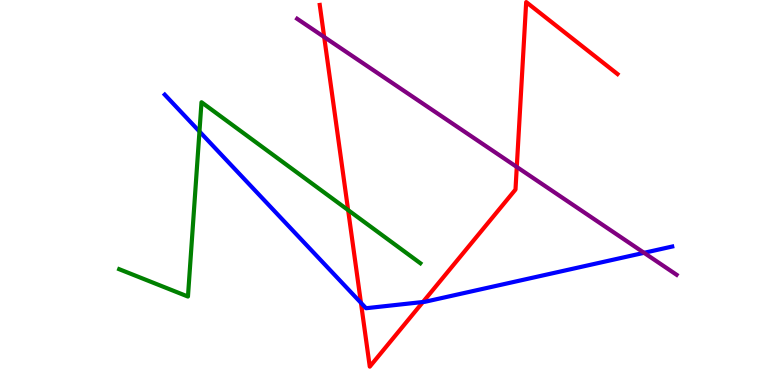[{'lines': ['blue', 'red'], 'intersections': [{'x': 4.66, 'y': 2.13}, {'x': 5.46, 'y': 2.16}]}, {'lines': ['green', 'red'], 'intersections': [{'x': 4.49, 'y': 4.54}]}, {'lines': ['purple', 'red'], 'intersections': [{'x': 4.18, 'y': 9.04}, {'x': 6.67, 'y': 5.66}]}, {'lines': ['blue', 'green'], 'intersections': [{'x': 2.57, 'y': 6.58}]}, {'lines': ['blue', 'purple'], 'intersections': [{'x': 8.31, 'y': 3.43}]}, {'lines': ['green', 'purple'], 'intersections': []}]